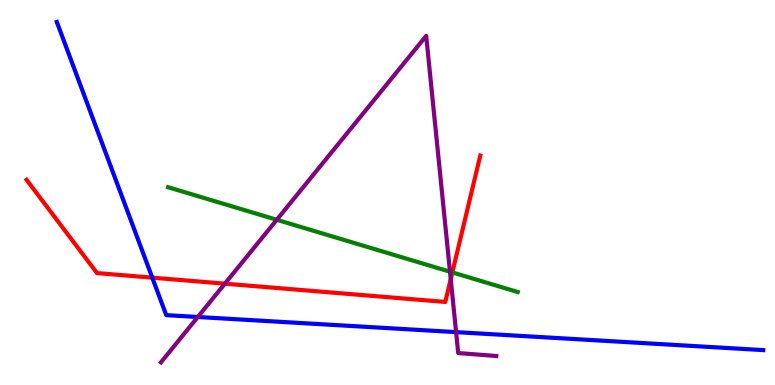[{'lines': ['blue', 'red'], 'intersections': [{'x': 1.96, 'y': 2.79}]}, {'lines': ['green', 'red'], 'intersections': [{'x': 5.84, 'y': 2.92}]}, {'lines': ['purple', 'red'], 'intersections': [{'x': 2.9, 'y': 2.63}, {'x': 5.82, 'y': 2.75}]}, {'lines': ['blue', 'green'], 'intersections': []}, {'lines': ['blue', 'purple'], 'intersections': [{'x': 2.55, 'y': 1.77}, {'x': 5.89, 'y': 1.37}]}, {'lines': ['green', 'purple'], 'intersections': [{'x': 3.57, 'y': 4.29}, {'x': 5.81, 'y': 2.94}]}]